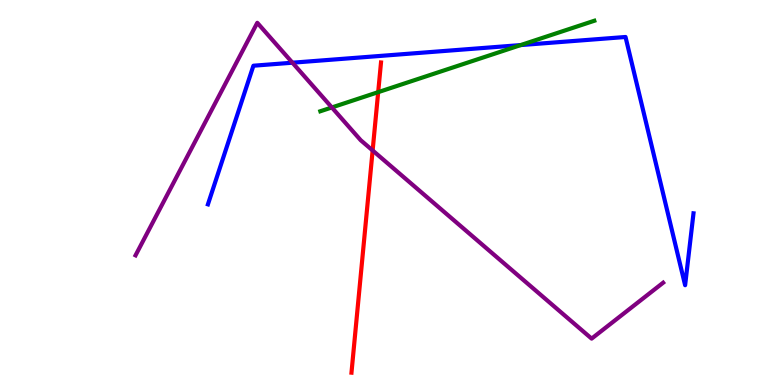[{'lines': ['blue', 'red'], 'intersections': []}, {'lines': ['green', 'red'], 'intersections': [{'x': 4.88, 'y': 7.61}]}, {'lines': ['purple', 'red'], 'intersections': [{'x': 4.81, 'y': 6.09}]}, {'lines': ['blue', 'green'], 'intersections': [{'x': 6.72, 'y': 8.83}]}, {'lines': ['blue', 'purple'], 'intersections': [{'x': 3.77, 'y': 8.37}]}, {'lines': ['green', 'purple'], 'intersections': [{'x': 4.28, 'y': 7.21}]}]